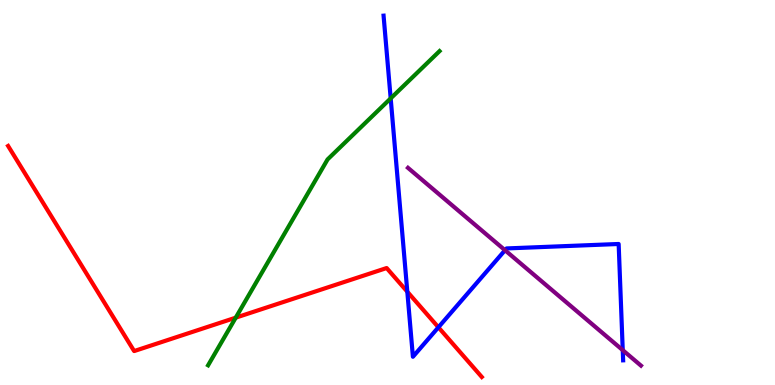[{'lines': ['blue', 'red'], 'intersections': [{'x': 5.26, 'y': 2.42}, {'x': 5.66, 'y': 1.5}]}, {'lines': ['green', 'red'], 'intersections': [{'x': 3.04, 'y': 1.75}]}, {'lines': ['purple', 'red'], 'intersections': []}, {'lines': ['blue', 'green'], 'intersections': [{'x': 5.04, 'y': 7.44}]}, {'lines': ['blue', 'purple'], 'intersections': [{'x': 6.52, 'y': 3.5}, {'x': 8.04, 'y': 0.905}]}, {'lines': ['green', 'purple'], 'intersections': []}]